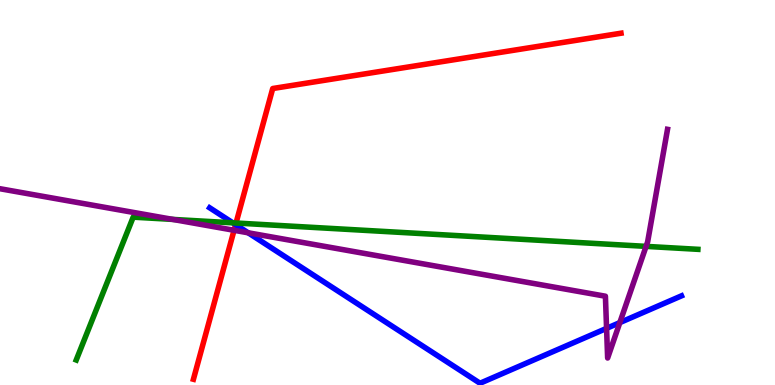[{'lines': ['blue', 'red'], 'intersections': [{'x': 3.04, 'y': 4.17}]}, {'lines': ['green', 'red'], 'intersections': [{'x': 3.05, 'y': 4.21}]}, {'lines': ['purple', 'red'], 'intersections': [{'x': 3.02, 'y': 4.02}]}, {'lines': ['blue', 'green'], 'intersections': [{'x': 3.0, 'y': 4.21}]}, {'lines': ['blue', 'purple'], 'intersections': [{'x': 3.2, 'y': 3.95}, {'x': 7.83, 'y': 1.47}, {'x': 8.0, 'y': 1.62}]}, {'lines': ['green', 'purple'], 'intersections': [{'x': 2.23, 'y': 4.3}, {'x': 8.34, 'y': 3.6}]}]